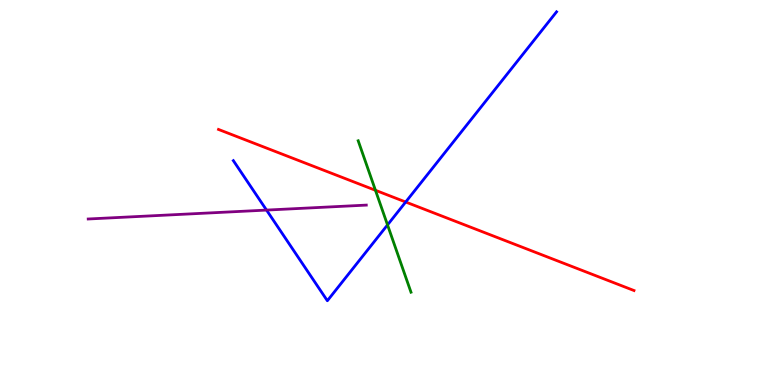[{'lines': ['blue', 'red'], 'intersections': [{'x': 5.23, 'y': 4.75}]}, {'lines': ['green', 'red'], 'intersections': [{'x': 4.84, 'y': 5.06}]}, {'lines': ['purple', 'red'], 'intersections': []}, {'lines': ['blue', 'green'], 'intersections': [{'x': 5.0, 'y': 4.16}]}, {'lines': ['blue', 'purple'], 'intersections': [{'x': 3.44, 'y': 4.54}]}, {'lines': ['green', 'purple'], 'intersections': []}]